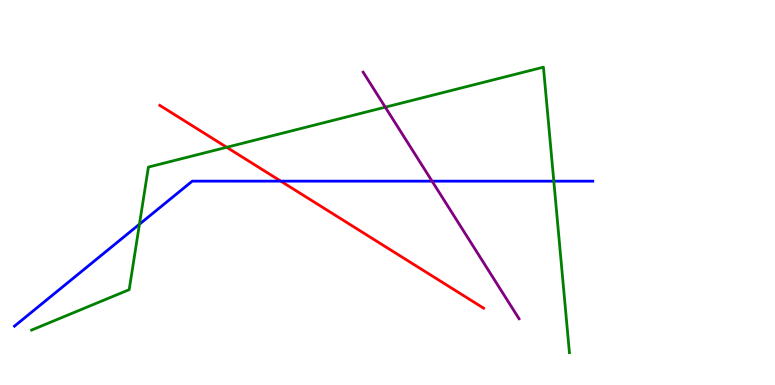[{'lines': ['blue', 'red'], 'intersections': [{'x': 3.62, 'y': 5.29}]}, {'lines': ['green', 'red'], 'intersections': [{'x': 2.93, 'y': 6.17}]}, {'lines': ['purple', 'red'], 'intersections': []}, {'lines': ['blue', 'green'], 'intersections': [{'x': 1.8, 'y': 4.18}, {'x': 7.15, 'y': 5.29}]}, {'lines': ['blue', 'purple'], 'intersections': [{'x': 5.57, 'y': 5.29}]}, {'lines': ['green', 'purple'], 'intersections': [{'x': 4.97, 'y': 7.22}]}]